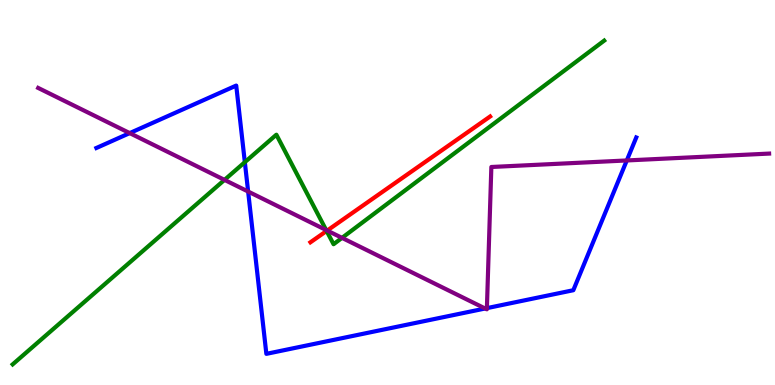[{'lines': ['blue', 'red'], 'intersections': []}, {'lines': ['green', 'red'], 'intersections': [{'x': 4.21, 'y': 4.0}]}, {'lines': ['purple', 'red'], 'intersections': [{'x': 4.22, 'y': 4.01}]}, {'lines': ['blue', 'green'], 'intersections': [{'x': 3.16, 'y': 5.79}]}, {'lines': ['blue', 'purple'], 'intersections': [{'x': 1.67, 'y': 6.54}, {'x': 3.2, 'y': 5.02}, {'x': 6.26, 'y': 1.99}, {'x': 6.28, 'y': 2.0}, {'x': 8.09, 'y': 5.83}]}, {'lines': ['green', 'purple'], 'intersections': [{'x': 2.9, 'y': 5.33}, {'x': 4.21, 'y': 4.02}, {'x': 4.41, 'y': 3.82}]}]